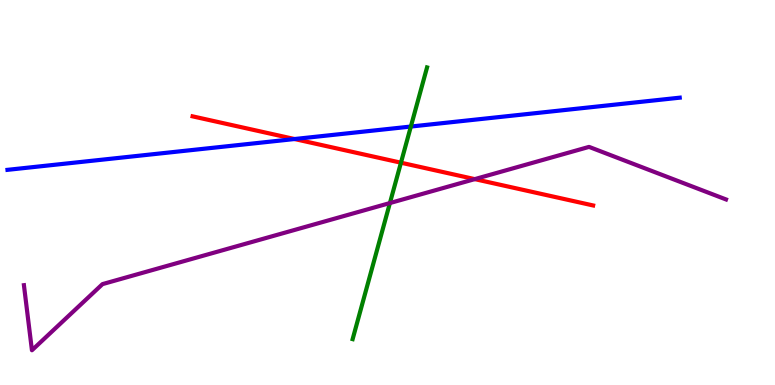[{'lines': ['blue', 'red'], 'intersections': [{'x': 3.8, 'y': 6.39}]}, {'lines': ['green', 'red'], 'intersections': [{'x': 5.17, 'y': 5.77}]}, {'lines': ['purple', 'red'], 'intersections': [{'x': 6.13, 'y': 5.35}]}, {'lines': ['blue', 'green'], 'intersections': [{'x': 5.3, 'y': 6.71}]}, {'lines': ['blue', 'purple'], 'intersections': []}, {'lines': ['green', 'purple'], 'intersections': [{'x': 5.03, 'y': 4.73}]}]